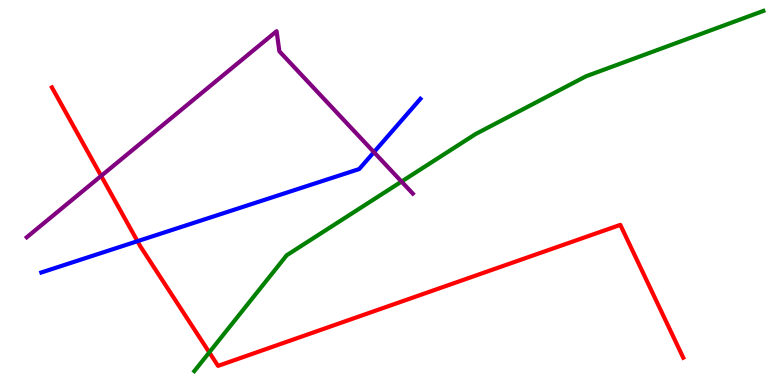[{'lines': ['blue', 'red'], 'intersections': [{'x': 1.77, 'y': 3.74}]}, {'lines': ['green', 'red'], 'intersections': [{'x': 2.7, 'y': 0.847}]}, {'lines': ['purple', 'red'], 'intersections': [{'x': 1.31, 'y': 5.43}]}, {'lines': ['blue', 'green'], 'intersections': []}, {'lines': ['blue', 'purple'], 'intersections': [{'x': 4.82, 'y': 6.05}]}, {'lines': ['green', 'purple'], 'intersections': [{'x': 5.18, 'y': 5.28}]}]